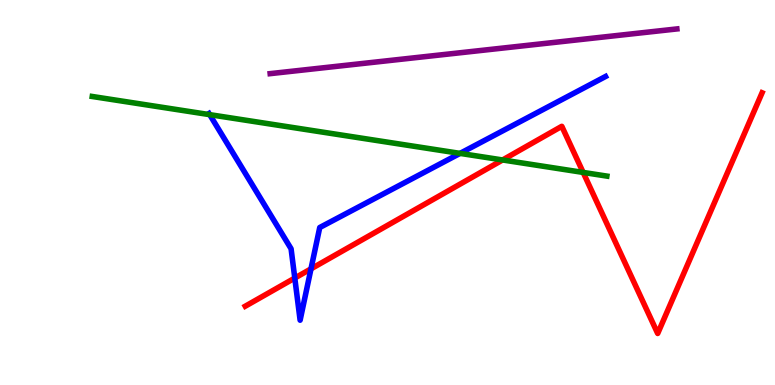[{'lines': ['blue', 'red'], 'intersections': [{'x': 3.8, 'y': 2.78}, {'x': 4.01, 'y': 3.02}]}, {'lines': ['green', 'red'], 'intersections': [{'x': 6.49, 'y': 5.85}, {'x': 7.52, 'y': 5.52}]}, {'lines': ['purple', 'red'], 'intersections': []}, {'lines': ['blue', 'green'], 'intersections': [{'x': 2.71, 'y': 7.02}, {'x': 5.94, 'y': 6.02}]}, {'lines': ['blue', 'purple'], 'intersections': []}, {'lines': ['green', 'purple'], 'intersections': []}]